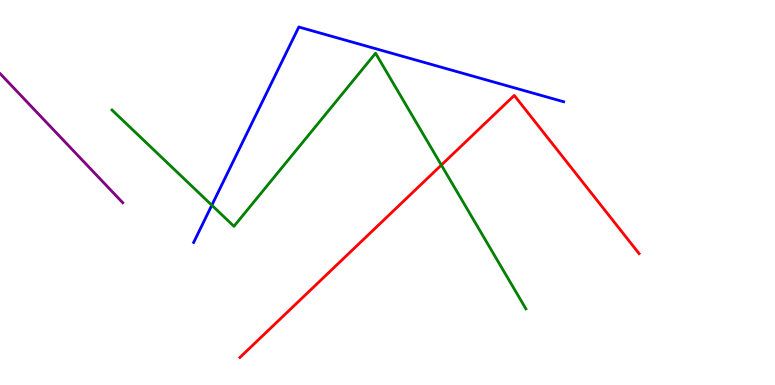[{'lines': ['blue', 'red'], 'intersections': []}, {'lines': ['green', 'red'], 'intersections': [{'x': 5.69, 'y': 5.71}]}, {'lines': ['purple', 'red'], 'intersections': []}, {'lines': ['blue', 'green'], 'intersections': [{'x': 2.73, 'y': 4.67}]}, {'lines': ['blue', 'purple'], 'intersections': []}, {'lines': ['green', 'purple'], 'intersections': []}]